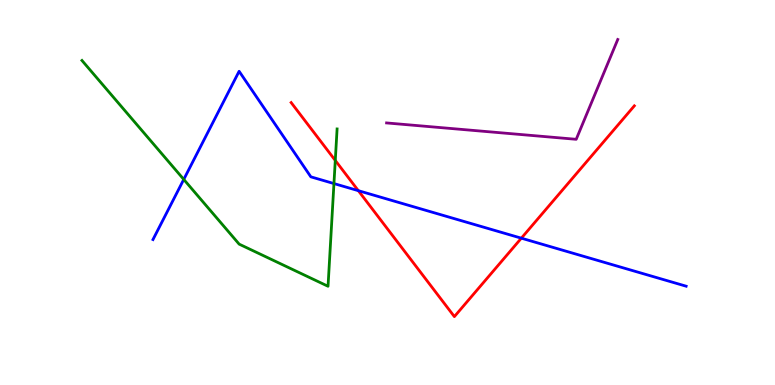[{'lines': ['blue', 'red'], 'intersections': [{'x': 4.62, 'y': 5.05}, {'x': 6.73, 'y': 3.81}]}, {'lines': ['green', 'red'], 'intersections': [{'x': 4.33, 'y': 5.83}]}, {'lines': ['purple', 'red'], 'intersections': []}, {'lines': ['blue', 'green'], 'intersections': [{'x': 2.37, 'y': 5.34}, {'x': 4.31, 'y': 5.23}]}, {'lines': ['blue', 'purple'], 'intersections': []}, {'lines': ['green', 'purple'], 'intersections': []}]